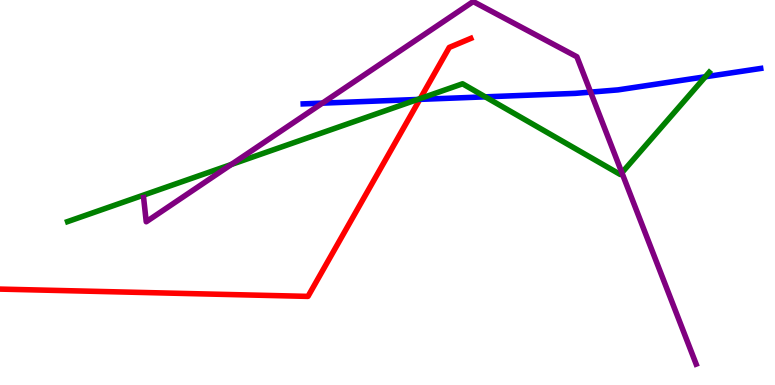[{'lines': ['blue', 'red'], 'intersections': [{'x': 5.42, 'y': 7.42}]}, {'lines': ['green', 'red'], 'intersections': [{'x': 5.42, 'y': 7.44}]}, {'lines': ['purple', 'red'], 'intersections': []}, {'lines': ['blue', 'green'], 'intersections': [{'x': 5.39, 'y': 7.42}, {'x': 6.26, 'y': 7.48}, {'x': 9.1, 'y': 8.01}]}, {'lines': ['blue', 'purple'], 'intersections': [{'x': 4.16, 'y': 7.32}, {'x': 7.62, 'y': 7.61}]}, {'lines': ['green', 'purple'], 'intersections': [{'x': 2.98, 'y': 5.73}, {'x': 8.02, 'y': 5.51}]}]